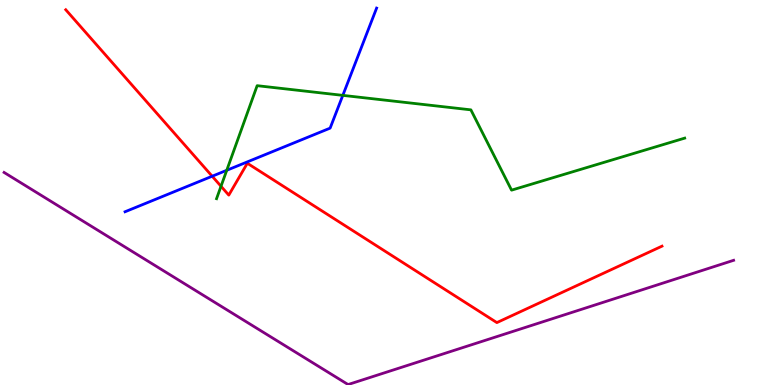[{'lines': ['blue', 'red'], 'intersections': [{'x': 2.74, 'y': 5.42}]}, {'lines': ['green', 'red'], 'intersections': [{'x': 2.85, 'y': 5.16}]}, {'lines': ['purple', 'red'], 'intersections': []}, {'lines': ['blue', 'green'], 'intersections': [{'x': 2.93, 'y': 5.58}, {'x': 4.42, 'y': 7.52}]}, {'lines': ['blue', 'purple'], 'intersections': []}, {'lines': ['green', 'purple'], 'intersections': []}]